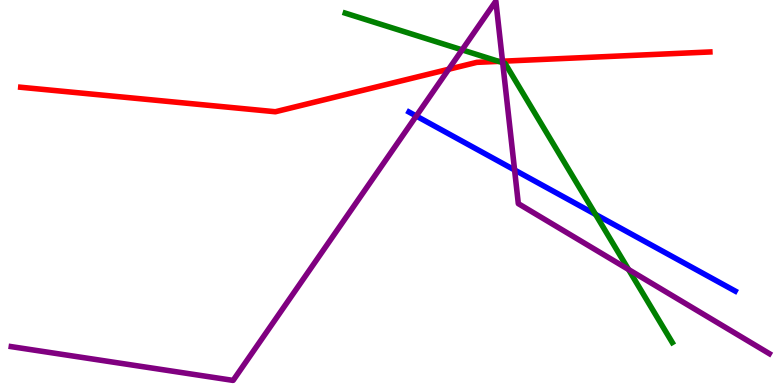[{'lines': ['blue', 'red'], 'intersections': []}, {'lines': ['green', 'red'], 'intersections': [{'x': 6.43, 'y': 8.41}]}, {'lines': ['purple', 'red'], 'intersections': [{'x': 5.79, 'y': 8.2}, {'x': 6.48, 'y': 8.41}]}, {'lines': ['blue', 'green'], 'intersections': [{'x': 7.68, 'y': 4.43}]}, {'lines': ['blue', 'purple'], 'intersections': [{'x': 5.37, 'y': 6.99}, {'x': 6.64, 'y': 5.58}]}, {'lines': ['green', 'purple'], 'intersections': [{'x': 5.96, 'y': 8.7}, {'x': 6.49, 'y': 8.37}, {'x': 8.11, 'y': 3.0}]}]